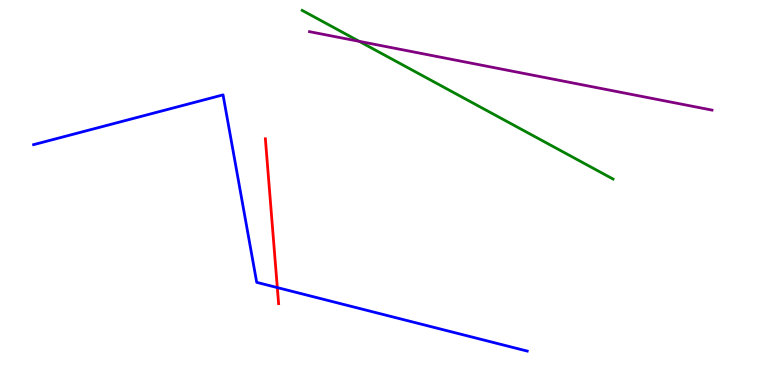[{'lines': ['blue', 'red'], 'intersections': [{'x': 3.58, 'y': 2.53}]}, {'lines': ['green', 'red'], 'intersections': []}, {'lines': ['purple', 'red'], 'intersections': []}, {'lines': ['blue', 'green'], 'intersections': []}, {'lines': ['blue', 'purple'], 'intersections': []}, {'lines': ['green', 'purple'], 'intersections': [{'x': 4.64, 'y': 8.93}]}]